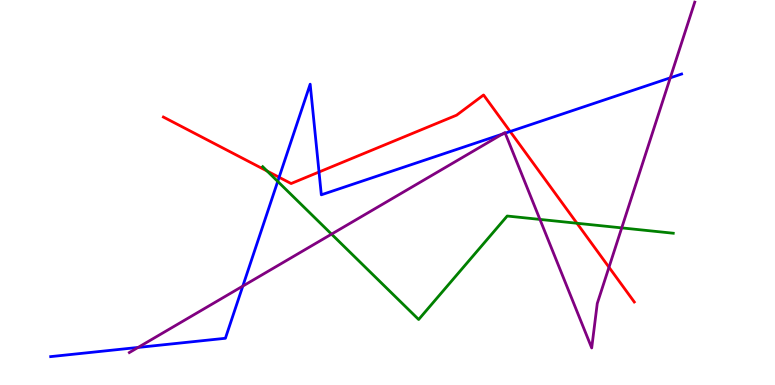[{'lines': ['blue', 'red'], 'intersections': [{'x': 3.6, 'y': 5.4}, {'x': 4.12, 'y': 5.53}, {'x': 6.58, 'y': 6.58}]}, {'lines': ['green', 'red'], 'intersections': [{'x': 3.45, 'y': 5.56}, {'x': 7.44, 'y': 4.2}]}, {'lines': ['purple', 'red'], 'intersections': [{'x': 7.86, 'y': 3.06}]}, {'lines': ['blue', 'green'], 'intersections': [{'x': 3.58, 'y': 5.29}]}, {'lines': ['blue', 'purple'], 'intersections': [{'x': 1.78, 'y': 0.975}, {'x': 3.13, 'y': 2.57}, {'x': 6.48, 'y': 6.52}, {'x': 6.52, 'y': 6.54}, {'x': 8.65, 'y': 7.98}]}, {'lines': ['green', 'purple'], 'intersections': [{'x': 4.28, 'y': 3.92}, {'x': 6.97, 'y': 4.3}, {'x': 8.02, 'y': 4.08}]}]